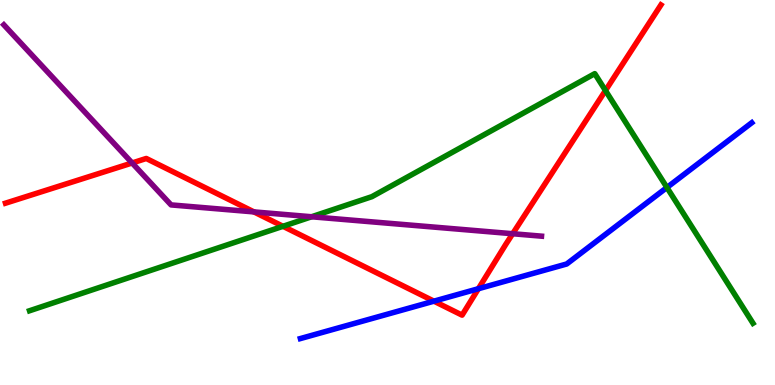[{'lines': ['blue', 'red'], 'intersections': [{'x': 5.6, 'y': 2.18}, {'x': 6.17, 'y': 2.5}]}, {'lines': ['green', 'red'], 'intersections': [{'x': 3.65, 'y': 4.12}, {'x': 7.81, 'y': 7.65}]}, {'lines': ['purple', 'red'], 'intersections': [{'x': 1.7, 'y': 5.77}, {'x': 3.28, 'y': 4.5}, {'x': 6.62, 'y': 3.93}]}, {'lines': ['blue', 'green'], 'intersections': [{'x': 8.61, 'y': 5.13}]}, {'lines': ['blue', 'purple'], 'intersections': []}, {'lines': ['green', 'purple'], 'intersections': [{'x': 4.02, 'y': 4.37}]}]